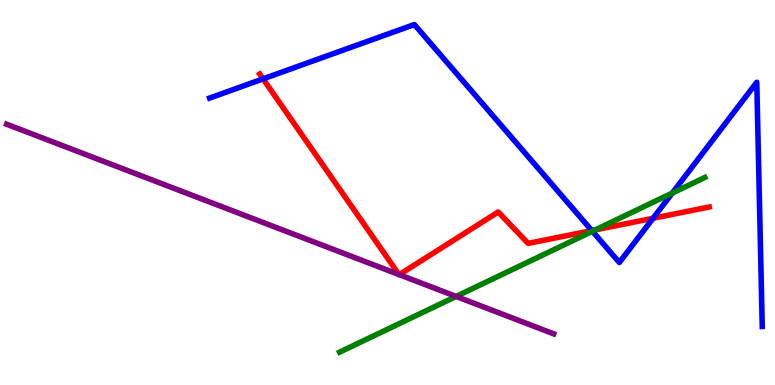[{'lines': ['blue', 'red'], 'intersections': [{'x': 3.39, 'y': 7.95}, {'x': 7.64, 'y': 4.01}, {'x': 8.43, 'y': 4.33}]}, {'lines': ['green', 'red'], 'intersections': [{'x': 7.68, 'y': 4.03}]}, {'lines': ['purple', 'red'], 'intersections': [{'x': 5.15, 'y': 2.87}, {'x': 5.15, 'y': 2.87}]}, {'lines': ['blue', 'green'], 'intersections': [{'x': 7.64, 'y': 3.99}, {'x': 8.67, 'y': 4.99}]}, {'lines': ['blue', 'purple'], 'intersections': []}, {'lines': ['green', 'purple'], 'intersections': [{'x': 5.89, 'y': 2.3}]}]